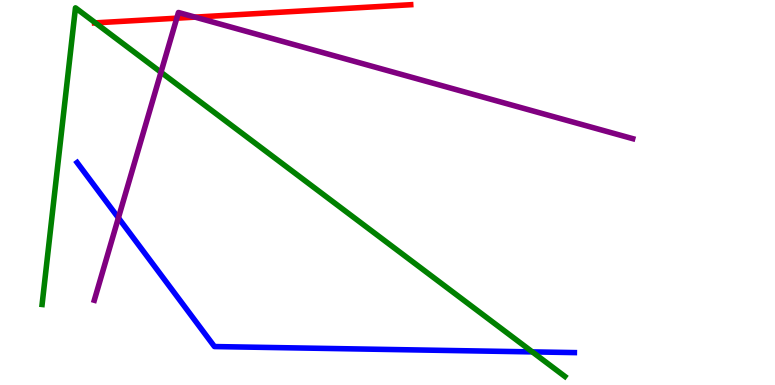[{'lines': ['blue', 'red'], 'intersections': []}, {'lines': ['green', 'red'], 'intersections': [{'x': 1.23, 'y': 9.41}]}, {'lines': ['purple', 'red'], 'intersections': [{'x': 2.28, 'y': 9.53}, {'x': 2.52, 'y': 9.56}]}, {'lines': ['blue', 'green'], 'intersections': [{'x': 6.87, 'y': 0.86}]}, {'lines': ['blue', 'purple'], 'intersections': [{'x': 1.53, 'y': 4.34}]}, {'lines': ['green', 'purple'], 'intersections': [{'x': 2.08, 'y': 8.12}]}]